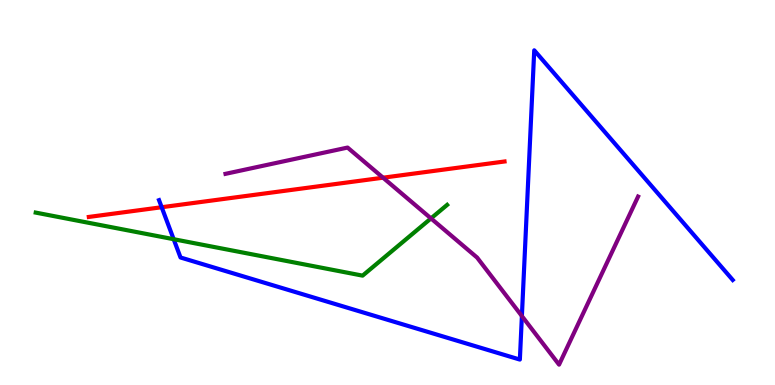[{'lines': ['blue', 'red'], 'intersections': [{'x': 2.09, 'y': 4.62}]}, {'lines': ['green', 'red'], 'intersections': []}, {'lines': ['purple', 'red'], 'intersections': [{'x': 4.94, 'y': 5.38}]}, {'lines': ['blue', 'green'], 'intersections': [{'x': 2.24, 'y': 3.79}]}, {'lines': ['blue', 'purple'], 'intersections': [{'x': 6.73, 'y': 1.79}]}, {'lines': ['green', 'purple'], 'intersections': [{'x': 5.56, 'y': 4.33}]}]